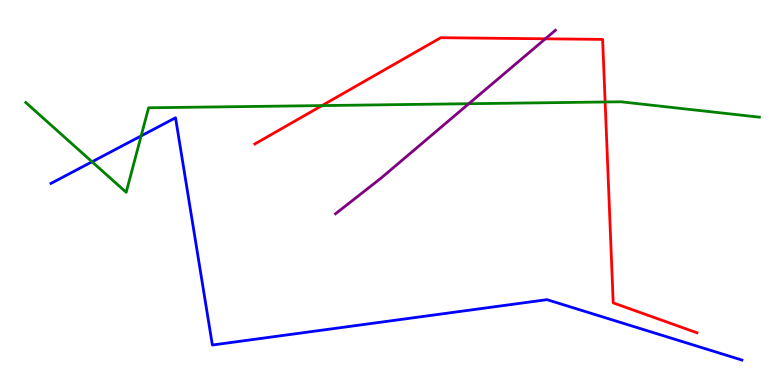[{'lines': ['blue', 'red'], 'intersections': []}, {'lines': ['green', 'red'], 'intersections': [{'x': 4.15, 'y': 7.26}, {'x': 7.81, 'y': 7.35}]}, {'lines': ['purple', 'red'], 'intersections': [{'x': 7.04, 'y': 8.99}]}, {'lines': ['blue', 'green'], 'intersections': [{'x': 1.19, 'y': 5.8}, {'x': 1.82, 'y': 6.47}]}, {'lines': ['blue', 'purple'], 'intersections': []}, {'lines': ['green', 'purple'], 'intersections': [{'x': 6.05, 'y': 7.31}]}]